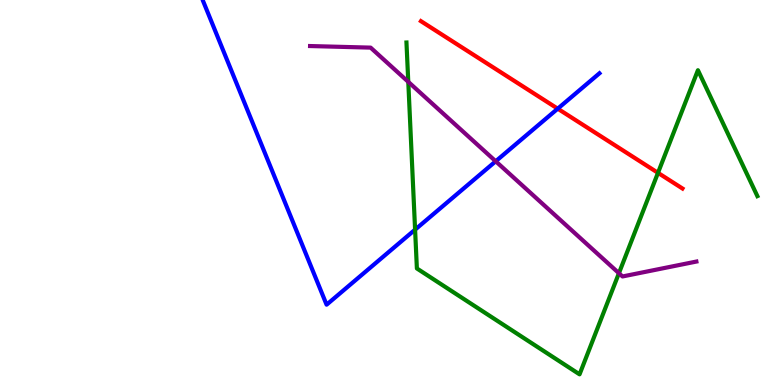[{'lines': ['blue', 'red'], 'intersections': [{'x': 7.2, 'y': 7.18}]}, {'lines': ['green', 'red'], 'intersections': [{'x': 8.49, 'y': 5.51}]}, {'lines': ['purple', 'red'], 'intersections': []}, {'lines': ['blue', 'green'], 'intersections': [{'x': 5.36, 'y': 4.04}]}, {'lines': ['blue', 'purple'], 'intersections': [{'x': 6.4, 'y': 5.81}]}, {'lines': ['green', 'purple'], 'intersections': [{'x': 5.27, 'y': 7.87}, {'x': 7.99, 'y': 2.9}]}]